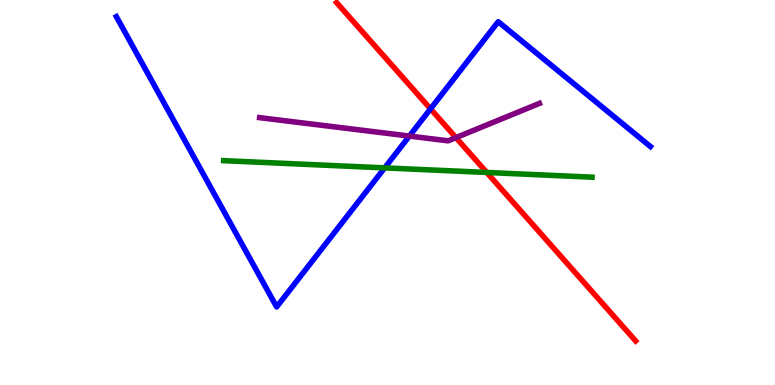[{'lines': ['blue', 'red'], 'intersections': [{'x': 5.56, 'y': 7.17}]}, {'lines': ['green', 'red'], 'intersections': [{'x': 6.28, 'y': 5.52}]}, {'lines': ['purple', 'red'], 'intersections': [{'x': 5.88, 'y': 6.43}]}, {'lines': ['blue', 'green'], 'intersections': [{'x': 4.96, 'y': 5.64}]}, {'lines': ['blue', 'purple'], 'intersections': [{'x': 5.28, 'y': 6.47}]}, {'lines': ['green', 'purple'], 'intersections': []}]